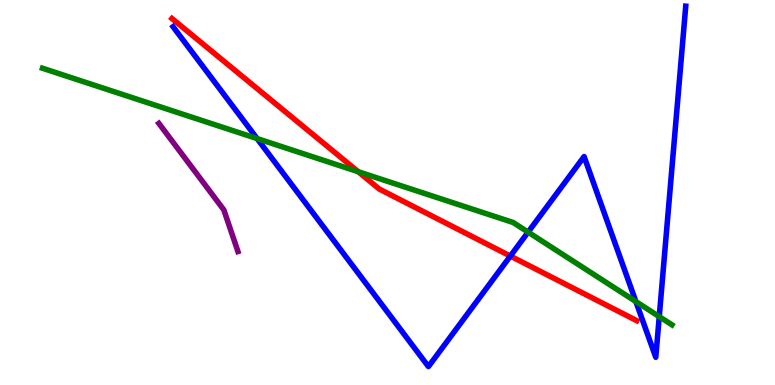[{'lines': ['blue', 'red'], 'intersections': [{'x': 6.59, 'y': 3.35}]}, {'lines': ['green', 'red'], 'intersections': [{'x': 4.62, 'y': 5.54}]}, {'lines': ['purple', 'red'], 'intersections': []}, {'lines': ['blue', 'green'], 'intersections': [{'x': 3.32, 'y': 6.4}, {'x': 6.81, 'y': 3.97}, {'x': 8.2, 'y': 2.17}, {'x': 8.51, 'y': 1.78}]}, {'lines': ['blue', 'purple'], 'intersections': []}, {'lines': ['green', 'purple'], 'intersections': []}]